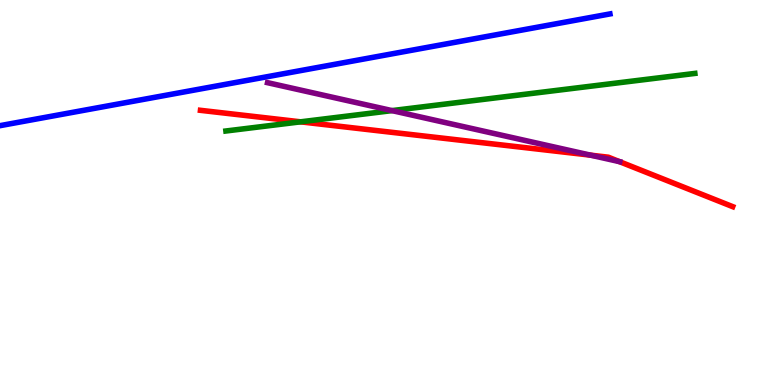[{'lines': ['blue', 'red'], 'intersections': []}, {'lines': ['green', 'red'], 'intersections': [{'x': 3.88, 'y': 6.84}]}, {'lines': ['purple', 'red'], 'intersections': [{'x': 7.62, 'y': 5.97}, {'x': 7.99, 'y': 5.8}]}, {'lines': ['blue', 'green'], 'intersections': []}, {'lines': ['blue', 'purple'], 'intersections': []}, {'lines': ['green', 'purple'], 'intersections': [{'x': 5.06, 'y': 7.13}]}]